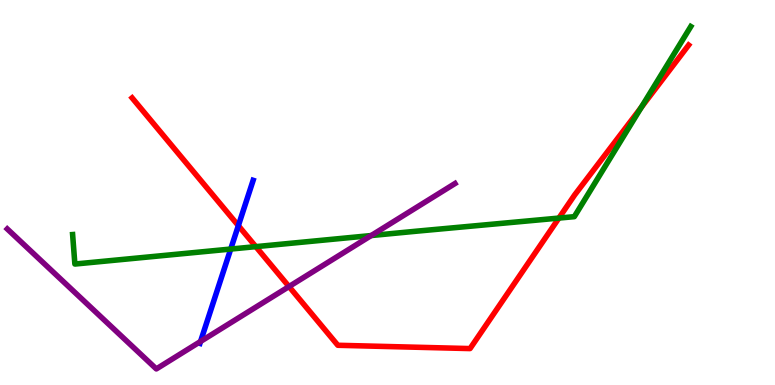[{'lines': ['blue', 'red'], 'intersections': [{'x': 3.08, 'y': 4.14}]}, {'lines': ['green', 'red'], 'intersections': [{'x': 3.3, 'y': 3.59}, {'x': 7.21, 'y': 4.34}, {'x': 8.28, 'y': 7.21}]}, {'lines': ['purple', 'red'], 'intersections': [{'x': 3.73, 'y': 2.56}]}, {'lines': ['blue', 'green'], 'intersections': [{'x': 2.98, 'y': 3.53}]}, {'lines': ['blue', 'purple'], 'intersections': [{'x': 2.59, 'y': 1.13}]}, {'lines': ['green', 'purple'], 'intersections': [{'x': 4.79, 'y': 3.88}]}]